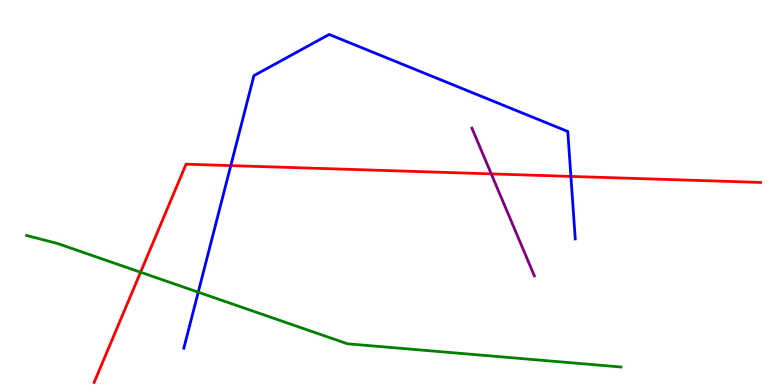[{'lines': ['blue', 'red'], 'intersections': [{'x': 2.98, 'y': 5.7}, {'x': 7.37, 'y': 5.42}]}, {'lines': ['green', 'red'], 'intersections': [{'x': 1.81, 'y': 2.93}]}, {'lines': ['purple', 'red'], 'intersections': [{'x': 6.34, 'y': 5.48}]}, {'lines': ['blue', 'green'], 'intersections': [{'x': 2.56, 'y': 2.41}]}, {'lines': ['blue', 'purple'], 'intersections': []}, {'lines': ['green', 'purple'], 'intersections': []}]